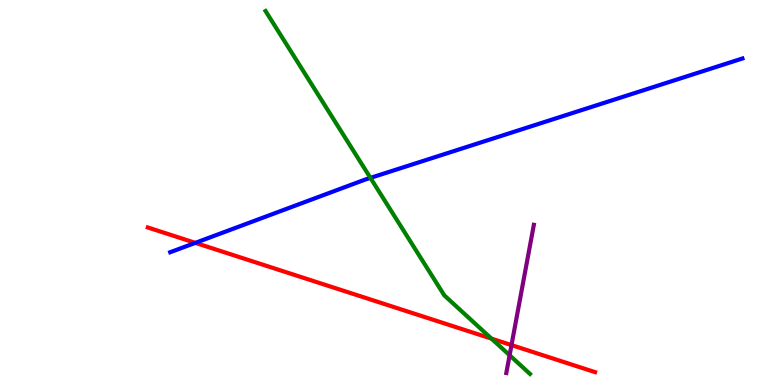[{'lines': ['blue', 'red'], 'intersections': [{'x': 2.52, 'y': 3.69}]}, {'lines': ['green', 'red'], 'intersections': [{'x': 6.34, 'y': 1.2}]}, {'lines': ['purple', 'red'], 'intersections': [{'x': 6.6, 'y': 1.04}]}, {'lines': ['blue', 'green'], 'intersections': [{'x': 4.78, 'y': 5.38}]}, {'lines': ['blue', 'purple'], 'intersections': []}, {'lines': ['green', 'purple'], 'intersections': [{'x': 6.58, 'y': 0.773}]}]